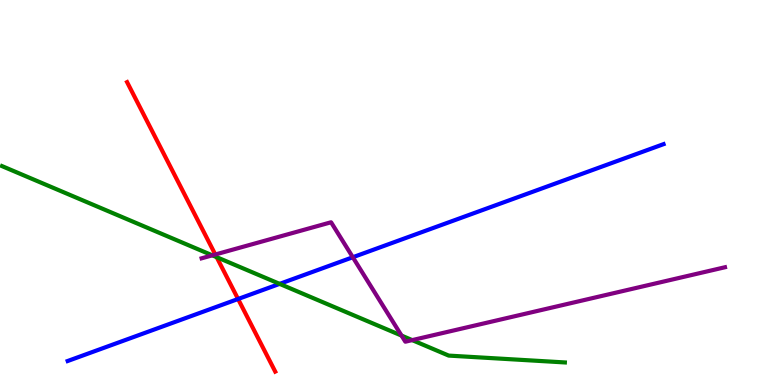[{'lines': ['blue', 'red'], 'intersections': [{'x': 3.07, 'y': 2.23}]}, {'lines': ['green', 'red'], 'intersections': [{'x': 2.8, 'y': 3.32}]}, {'lines': ['purple', 'red'], 'intersections': [{'x': 2.78, 'y': 3.39}]}, {'lines': ['blue', 'green'], 'intersections': [{'x': 3.61, 'y': 2.63}]}, {'lines': ['blue', 'purple'], 'intersections': [{'x': 4.55, 'y': 3.32}]}, {'lines': ['green', 'purple'], 'intersections': [{'x': 2.74, 'y': 3.37}, {'x': 5.18, 'y': 1.28}, {'x': 5.32, 'y': 1.17}]}]